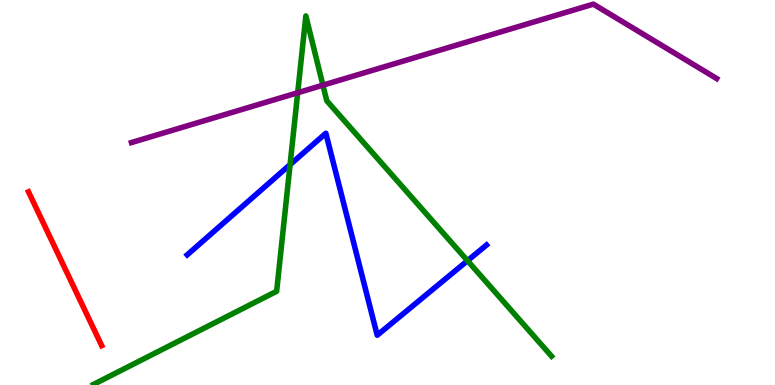[{'lines': ['blue', 'red'], 'intersections': []}, {'lines': ['green', 'red'], 'intersections': []}, {'lines': ['purple', 'red'], 'intersections': []}, {'lines': ['blue', 'green'], 'intersections': [{'x': 3.74, 'y': 5.72}, {'x': 6.03, 'y': 3.23}]}, {'lines': ['blue', 'purple'], 'intersections': []}, {'lines': ['green', 'purple'], 'intersections': [{'x': 3.84, 'y': 7.59}, {'x': 4.17, 'y': 7.79}]}]